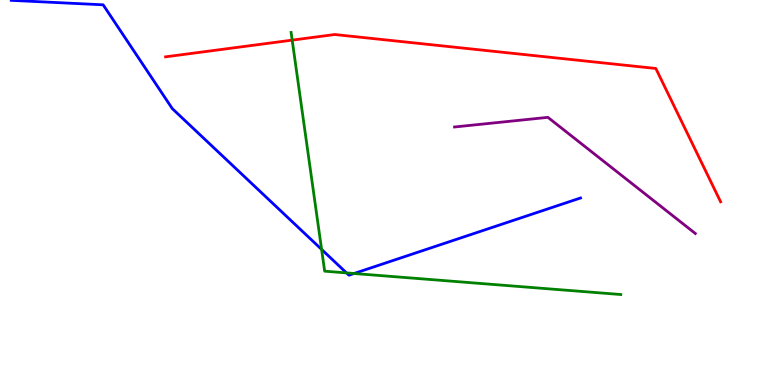[{'lines': ['blue', 'red'], 'intersections': []}, {'lines': ['green', 'red'], 'intersections': [{'x': 3.77, 'y': 8.96}]}, {'lines': ['purple', 'red'], 'intersections': []}, {'lines': ['blue', 'green'], 'intersections': [{'x': 4.15, 'y': 3.52}, {'x': 4.47, 'y': 2.91}, {'x': 4.57, 'y': 2.9}]}, {'lines': ['blue', 'purple'], 'intersections': []}, {'lines': ['green', 'purple'], 'intersections': []}]